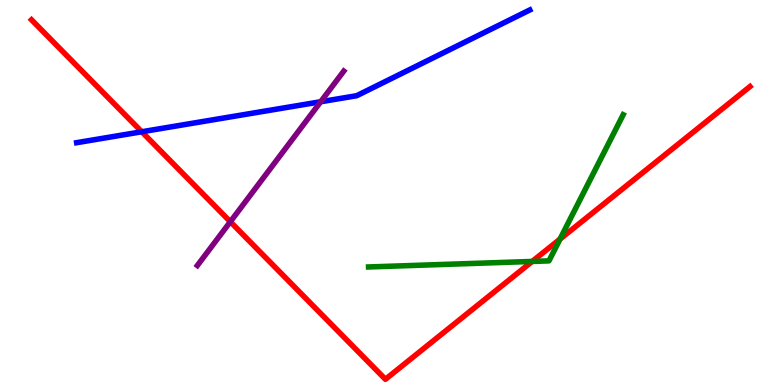[{'lines': ['blue', 'red'], 'intersections': [{'x': 1.83, 'y': 6.58}]}, {'lines': ['green', 'red'], 'intersections': [{'x': 6.87, 'y': 3.21}, {'x': 7.23, 'y': 3.79}]}, {'lines': ['purple', 'red'], 'intersections': [{'x': 2.97, 'y': 4.24}]}, {'lines': ['blue', 'green'], 'intersections': []}, {'lines': ['blue', 'purple'], 'intersections': [{'x': 4.14, 'y': 7.36}]}, {'lines': ['green', 'purple'], 'intersections': []}]